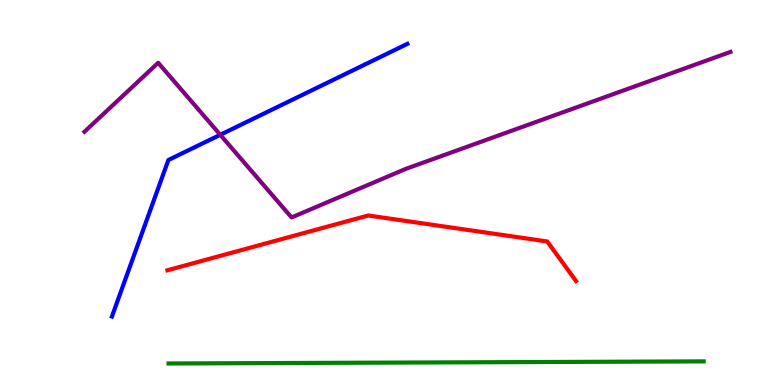[{'lines': ['blue', 'red'], 'intersections': []}, {'lines': ['green', 'red'], 'intersections': []}, {'lines': ['purple', 'red'], 'intersections': []}, {'lines': ['blue', 'green'], 'intersections': []}, {'lines': ['blue', 'purple'], 'intersections': [{'x': 2.84, 'y': 6.5}]}, {'lines': ['green', 'purple'], 'intersections': []}]